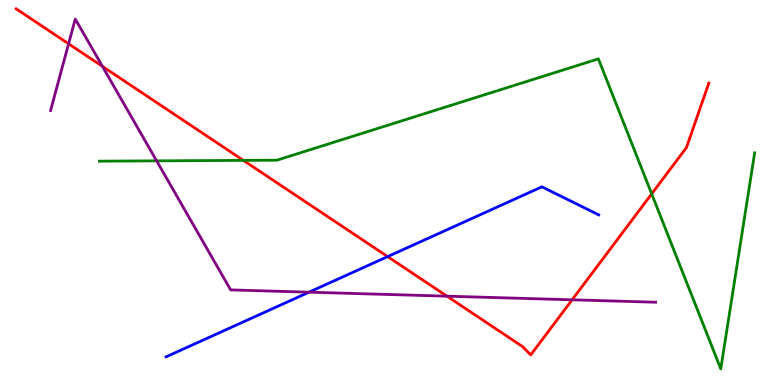[{'lines': ['blue', 'red'], 'intersections': [{'x': 5.0, 'y': 3.33}]}, {'lines': ['green', 'red'], 'intersections': [{'x': 3.14, 'y': 5.83}, {'x': 8.41, 'y': 4.96}]}, {'lines': ['purple', 'red'], 'intersections': [{'x': 0.885, 'y': 8.86}, {'x': 1.32, 'y': 8.28}, {'x': 5.77, 'y': 2.31}, {'x': 7.38, 'y': 2.21}]}, {'lines': ['blue', 'green'], 'intersections': []}, {'lines': ['blue', 'purple'], 'intersections': [{'x': 3.99, 'y': 2.41}]}, {'lines': ['green', 'purple'], 'intersections': [{'x': 2.02, 'y': 5.82}]}]